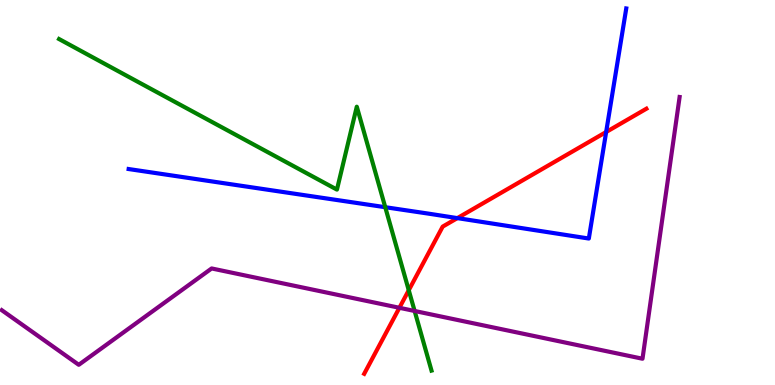[{'lines': ['blue', 'red'], 'intersections': [{'x': 5.9, 'y': 4.33}, {'x': 7.82, 'y': 6.57}]}, {'lines': ['green', 'red'], 'intersections': [{'x': 5.27, 'y': 2.46}]}, {'lines': ['purple', 'red'], 'intersections': [{'x': 5.15, 'y': 2.01}]}, {'lines': ['blue', 'green'], 'intersections': [{'x': 4.97, 'y': 4.62}]}, {'lines': ['blue', 'purple'], 'intersections': []}, {'lines': ['green', 'purple'], 'intersections': [{'x': 5.35, 'y': 1.92}]}]